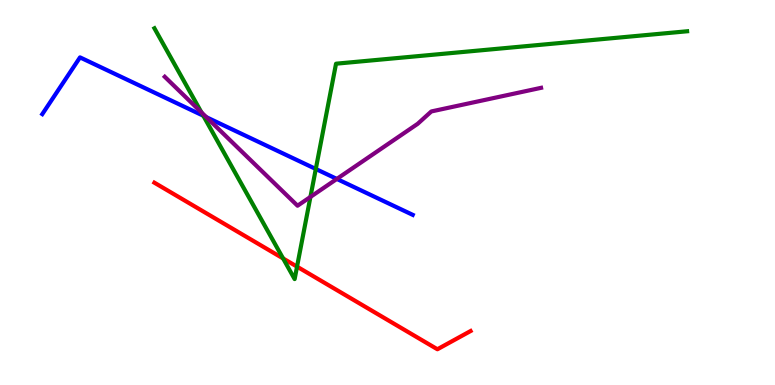[{'lines': ['blue', 'red'], 'intersections': []}, {'lines': ['green', 'red'], 'intersections': [{'x': 3.65, 'y': 3.29}, {'x': 3.83, 'y': 3.07}]}, {'lines': ['purple', 'red'], 'intersections': []}, {'lines': ['blue', 'green'], 'intersections': [{'x': 2.62, 'y': 6.99}, {'x': 4.07, 'y': 5.61}]}, {'lines': ['blue', 'purple'], 'intersections': [{'x': 2.66, 'y': 6.96}, {'x': 4.35, 'y': 5.35}]}, {'lines': ['green', 'purple'], 'intersections': [{'x': 2.6, 'y': 7.08}, {'x': 4.01, 'y': 4.89}]}]